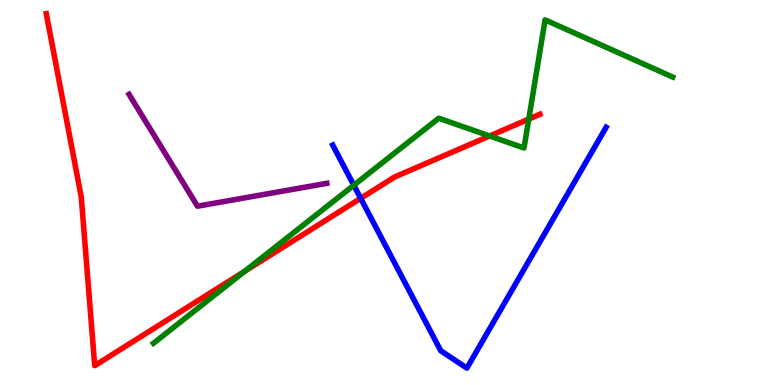[{'lines': ['blue', 'red'], 'intersections': [{'x': 4.65, 'y': 4.85}]}, {'lines': ['green', 'red'], 'intersections': [{'x': 3.16, 'y': 2.96}, {'x': 6.32, 'y': 6.47}, {'x': 6.82, 'y': 6.91}]}, {'lines': ['purple', 'red'], 'intersections': []}, {'lines': ['blue', 'green'], 'intersections': [{'x': 4.57, 'y': 5.19}]}, {'lines': ['blue', 'purple'], 'intersections': []}, {'lines': ['green', 'purple'], 'intersections': []}]